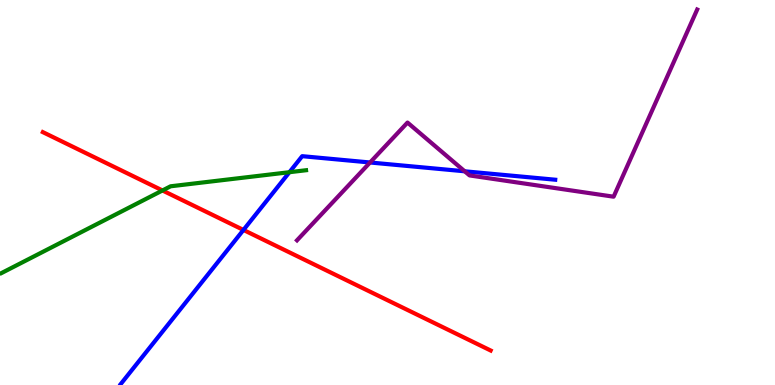[{'lines': ['blue', 'red'], 'intersections': [{'x': 3.14, 'y': 4.03}]}, {'lines': ['green', 'red'], 'intersections': [{'x': 2.1, 'y': 5.05}]}, {'lines': ['purple', 'red'], 'intersections': []}, {'lines': ['blue', 'green'], 'intersections': [{'x': 3.73, 'y': 5.53}]}, {'lines': ['blue', 'purple'], 'intersections': [{'x': 4.77, 'y': 5.78}, {'x': 6.0, 'y': 5.55}]}, {'lines': ['green', 'purple'], 'intersections': []}]